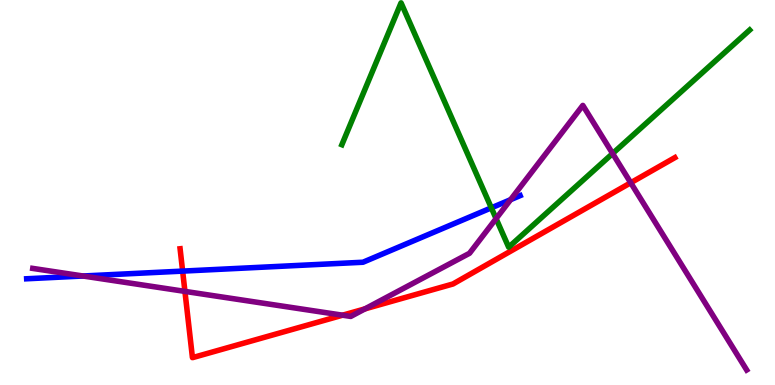[{'lines': ['blue', 'red'], 'intersections': [{'x': 2.36, 'y': 2.96}]}, {'lines': ['green', 'red'], 'intersections': []}, {'lines': ['purple', 'red'], 'intersections': [{'x': 2.39, 'y': 2.43}, {'x': 4.42, 'y': 1.81}, {'x': 4.71, 'y': 1.98}, {'x': 8.14, 'y': 5.25}]}, {'lines': ['blue', 'green'], 'intersections': [{'x': 6.34, 'y': 4.6}]}, {'lines': ['blue', 'purple'], 'intersections': [{'x': 1.07, 'y': 2.83}, {'x': 6.59, 'y': 4.81}]}, {'lines': ['green', 'purple'], 'intersections': [{'x': 6.4, 'y': 4.32}, {'x': 7.9, 'y': 6.01}]}]